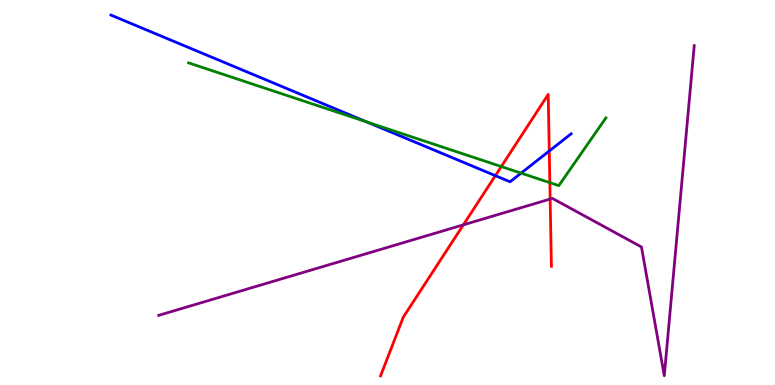[{'lines': ['blue', 'red'], 'intersections': [{'x': 6.39, 'y': 5.44}, {'x': 7.09, 'y': 6.08}]}, {'lines': ['green', 'red'], 'intersections': [{'x': 6.47, 'y': 5.67}, {'x': 7.09, 'y': 5.26}]}, {'lines': ['purple', 'red'], 'intersections': [{'x': 5.98, 'y': 4.16}, {'x': 7.1, 'y': 4.83}]}, {'lines': ['blue', 'green'], 'intersections': [{'x': 4.73, 'y': 6.83}, {'x': 6.72, 'y': 5.5}]}, {'lines': ['blue', 'purple'], 'intersections': []}, {'lines': ['green', 'purple'], 'intersections': []}]